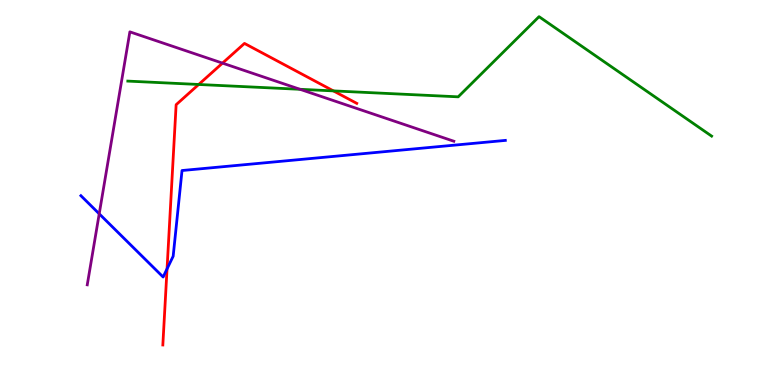[{'lines': ['blue', 'red'], 'intersections': [{'x': 2.16, 'y': 3.02}]}, {'lines': ['green', 'red'], 'intersections': [{'x': 2.56, 'y': 7.81}, {'x': 4.3, 'y': 7.64}]}, {'lines': ['purple', 'red'], 'intersections': [{'x': 2.87, 'y': 8.36}]}, {'lines': ['blue', 'green'], 'intersections': []}, {'lines': ['blue', 'purple'], 'intersections': [{'x': 1.28, 'y': 4.45}]}, {'lines': ['green', 'purple'], 'intersections': [{'x': 3.87, 'y': 7.68}]}]